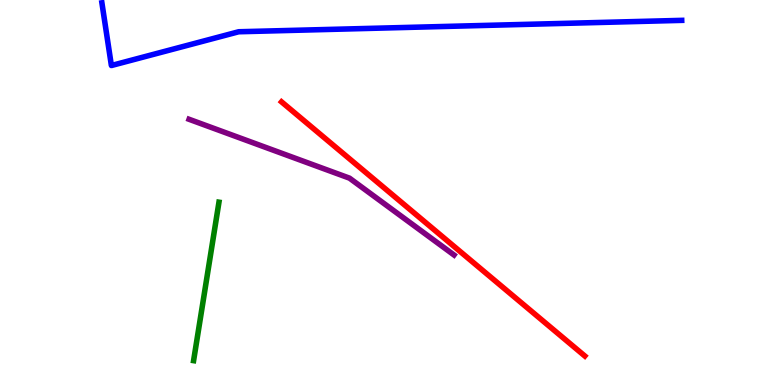[{'lines': ['blue', 'red'], 'intersections': []}, {'lines': ['green', 'red'], 'intersections': []}, {'lines': ['purple', 'red'], 'intersections': []}, {'lines': ['blue', 'green'], 'intersections': []}, {'lines': ['blue', 'purple'], 'intersections': []}, {'lines': ['green', 'purple'], 'intersections': []}]